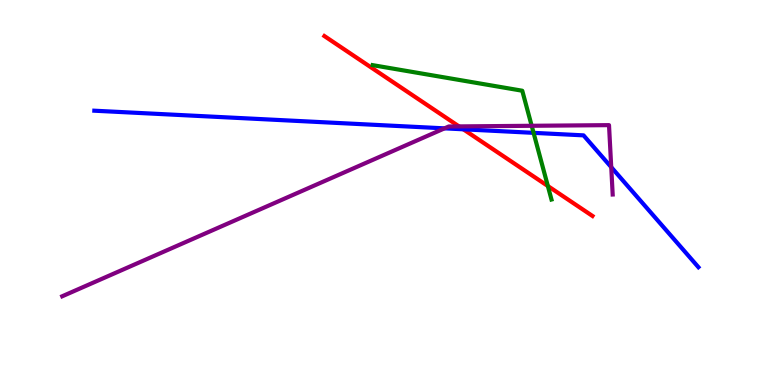[{'lines': ['blue', 'red'], 'intersections': [{'x': 5.98, 'y': 6.64}]}, {'lines': ['green', 'red'], 'intersections': [{'x': 7.07, 'y': 5.17}]}, {'lines': ['purple', 'red'], 'intersections': [{'x': 5.92, 'y': 6.72}]}, {'lines': ['blue', 'green'], 'intersections': [{'x': 6.88, 'y': 6.55}]}, {'lines': ['blue', 'purple'], 'intersections': [{'x': 5.74, 'y': 6.67}, {'x': 7.89, 'y': 5.66}]}, {'lines': ['green', 'purple'], 'intersections': [{'x': 6.86, 'y': 6.73}]}]